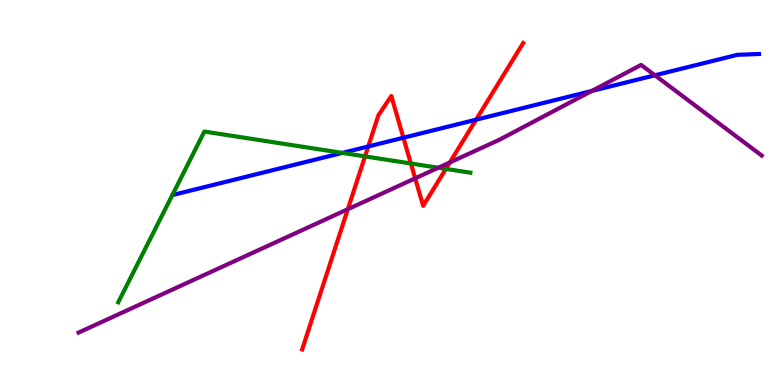[{'lines': ['blue', 'red'], 'intersections': [{'x': 4.75, 'y': 6.2}, {'x': 5.21, 'y': 6.42}, {'x': 6.14, 'y': 6.89}]}, {'lines': ['green', 'red'], 'intersections': [{'x': 4.71, 'y': 5.94}, {'x': 5.3, 'y': 5.75}, {'x': 5.75, 'y': 5.61}]}, {'lines': ['purple', 'red'], 'intersections': [{'x': 4.49, 'y': 4.57}, {'x': 5.36, 'y': 5.37}, {'x': 5.8, 'y': 5.78}]}, {'lines': ['blue', 'green'], 'intersections': [{'x': 4.42, 'y': 6.03}]}, {'lines': ['blue', 'purple'], 'intersections': [{'x': 7.64, 'y': 7.64}, {'x': 8.45, 'y': 8.04}]}, {'lines': ['green', 'purple'], 'intersections': [{'x': 5.66, 'y': 5.64}]}]